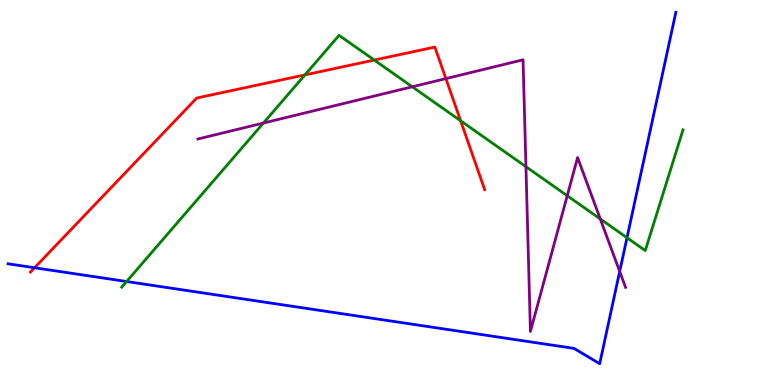[{'lines': ['blue', 'red'], 'intersections': [{'x': 0.446, 'y': 3.05}]}, {'lines': ['green', 'red'], 'intersections': [{'x': 3.94, 'y': 8.06}, {'x': 4.83, 'y': 8.44}, {'x': 5.94, 'y': 6.86}]}, {'lines': ['purple', 'red'], 'intersections': [{'x': 5.75, 'y': 7.96}]}, {'lines': ['blue', 'green'], 'intersections': [{'x': 1.63, 'y': 2.69}, {'x': 8.09, 'y': 3.83}]}, {'lines': ['blue', 'purple'], 'intersections': [{'x': 8.0, 'y': 2.95}]}, {'lines': ['green', 'purple'], 'intersections': [{'x': 3.4, 'y': 6.8}, {'x': 5.32, 'y': 7.75}, {'x': 6.79, 'y': 5.67}, {'x': 7.32, 'y': 4.92}, {'x': 7.75, 'y': 4.31}]}]